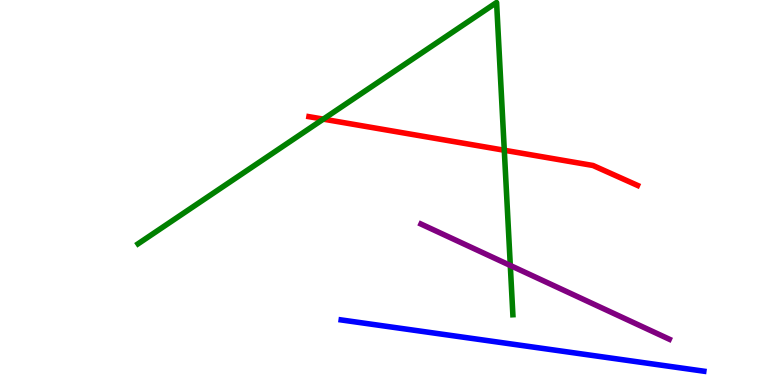[{'lines': ['blue', 'red'], 'intersections': []}, {'lines': ['green', 'red'], 'intersections': [{'x': 4.17, 'y': 6.91}, {'x': 6.51, 'y': 6.1}]}, {'lines': ['purple', 'red'], 'intersections': []}, {'lines': ['blue', 'green'], 'intersections': []}, {'lines': ['blue', 'purple'], 'intersections': []}, {'lines': ['green', 'purple'], 'intersections': [{'x': 6.58, 'y': 3.1}]}]